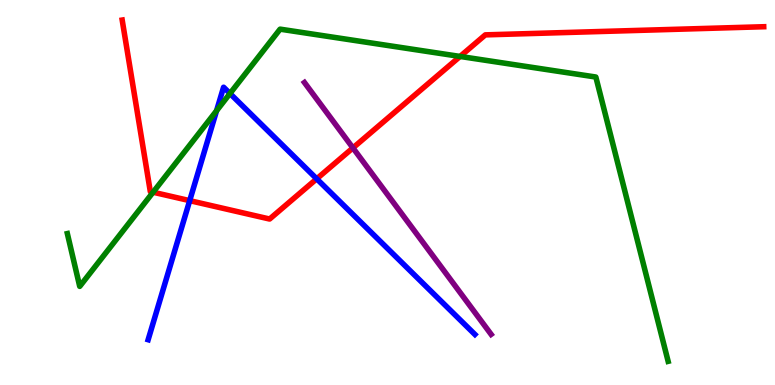[{'lines': ['blue', 'red'], 'intersections': [{'x': 2.45, 'y': 4.79}, {'x': 4.09, 'y': 5.36}]}, {'lines': ['green', 'red'], 'intersections': [{'x': 1.98, 'y': 5.01}, {'x': 5.94, 'y': 8.53}]}, {'lines': ['purple', 'red'], 'intersections': [{'x': 4.55, 'y': 6.16}]}, {'lines': ['blue', 'green'], 'intersections': [{'x': 2.79, 'y': 7.12}, {'x': 2.97, 'y': 7.57}]}, {'lines': ['blue', 'purple'], 'intersections': []}, {'lines': ['green', 'purple'], 'intersections': []}]